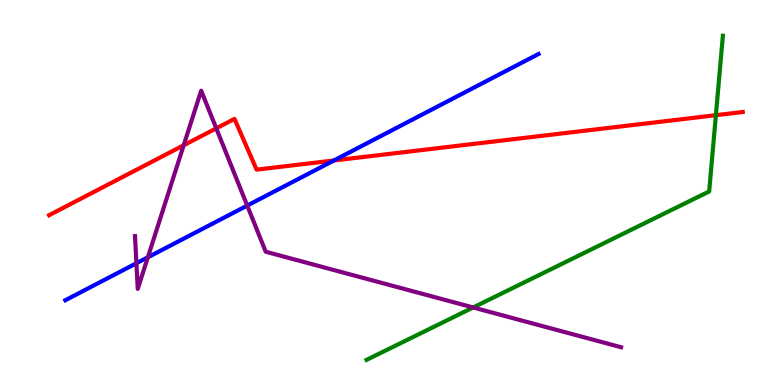[{'lines': ['blue', 'red'], 'intersections': [{'x': 4.31, 'y': 5.83}]}, {'lines': ['green', 'red'], 'intersections': [{'x': 9.24, 'y': 7.01}]}, {'lines': ['purple', 'red'], 'intersections': [{'x': 2.37, 'y': 6.23}, {'x': 2.79, 'y': 6.67}]}, {'lines': ['blue', 'green'], 'intersections': []}, {'lines': ['blue', 'purple'], 'intersections': [{'x': 1.76, 'y': 3.16}, {'x': 1.91, 'y': 3.32}, {'x': 3.19, 'y': 4.66}]}, {'lines': ['green', 'purple'], 'intersections': [{'x': 6.11, 'y': 2.01}]}]